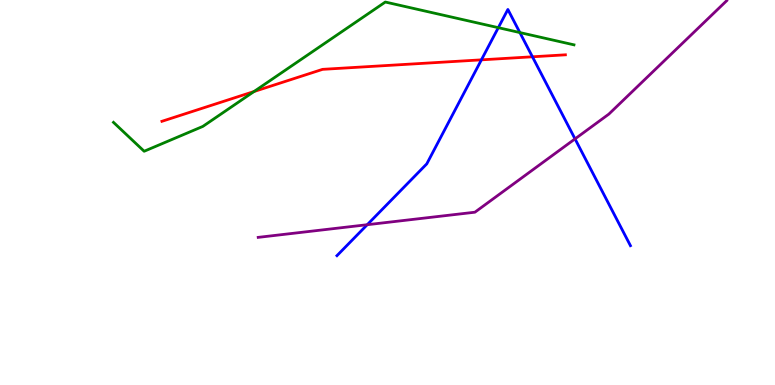[{'lines': ['blue', 'red'], 'intersections': [{'x': 6.21, 'y': 8.45}, {'x': 6.87, 'y': 8.52}]}, {'lines': ['green', 'red'], 'intersections': [{'x': 3.28, 'y': 7.62}]}, {'lines': ['purple', 'red'], 'intersections': []}, {'lines': ['blue', 'green'], 'intersections': [{'x': 6.43, 'y': 9.28}, {'x': 6.71, 'y': 9.15}]}, {'lines': ['blue', 'purple'], 'intersections': [{'x': 4.74, 'y': 4.16}, {'x': 7.42, 'y': 6.39}]}, {'lines': ['green', 'purple'], 'intersections': []}]